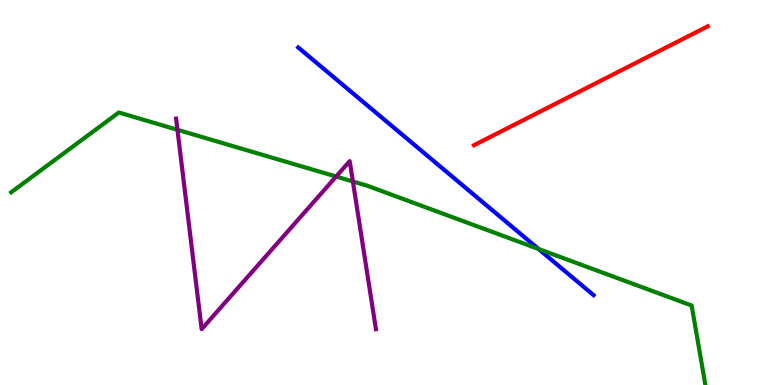[{'lines': ['blue', 'red'], 'intersections': []}, {'lines': ['green', 'red'], 'intersections': []}, {'lines': ['purple', 'red'], 'intersections': []}, {'lines': ['blue', 'green'], 'intersections': [{'x': 6.95, 'y': 3.53}]}, {'lines': ['blue', 'purple'], 'intersections': []}, {'lines': ['green', 'purple'], 'intersections': [{'x': 2.29, 'y': 6.63}, {'x': 4.34, 'y': 5.41}, {'x': 4.55, 'y': 5.29}]}]